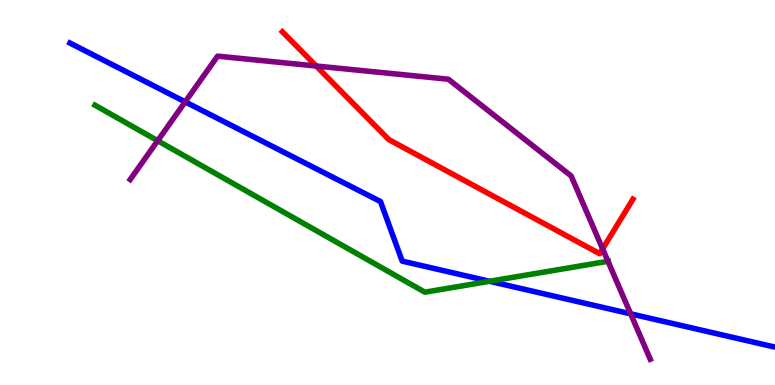[{'lines': ['blue', 'red'], 'intersections': []}, {'lines': ['green', 'red'], 'intersections': []}, {'lines': ['purple', 'red'], 'intersections': [{'x': 4.08, 'y': 8.29}, {'x': 7.78, 'y': 3.53}]}, {'lines': ['blue', 'green'], 'intersections': [{'x': 6.32, 'y': 2.69}]}, {'lines': ['blue', 'purple'], 'intersections': [{'x': 2.39, 'y': 7.35}, {'x': 8.14, 'y': 1.85}]}, {'lines': ['green', 'purple'], 'intersections': [{'x': 2.03, 'y': 6.34}, {'x': 7.84, 'y': 3.21}]}]